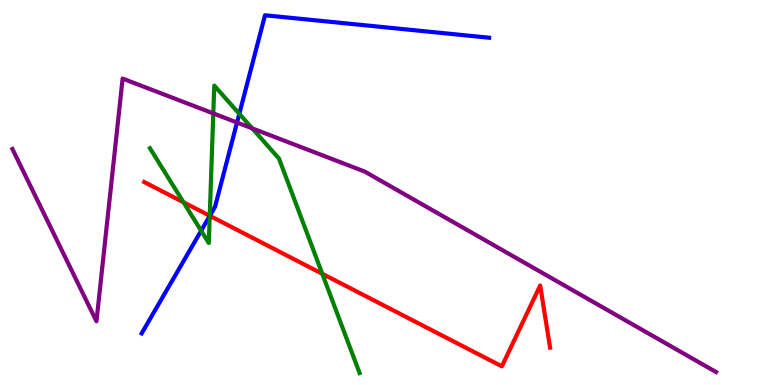[{'lines': ['blue', 'red'], 'intersections': [{'x': 2.71, 'y': 4.39}]}, {'lines': ['green', 'red'], 'intersections': [{'x': 2.37, 'y': 4.75}, {'x': 2.71, 'y': 4.4}, {'x': 4.16, 'y': 2.89}]}, {'lines': ['purple', 'red'], 'intersections': []}, {'lines': ['blue', 'green'], 'intersections': [{'x': 2.6, 'y': 4.01}, {'x': 2.71, 'y': 4.39}, {'x': 3.09, 'y': 7.04}]}, {'lines': ['blue', 'purple'], 'intersections': [{'x': 3.06, 'y': 6.82}]}, {'lines': ['green', 'purple'], 'intersections': [{'x': 2.75, 'y': 7.05}, {'x': 3.25, 'y': 6.67}]}]